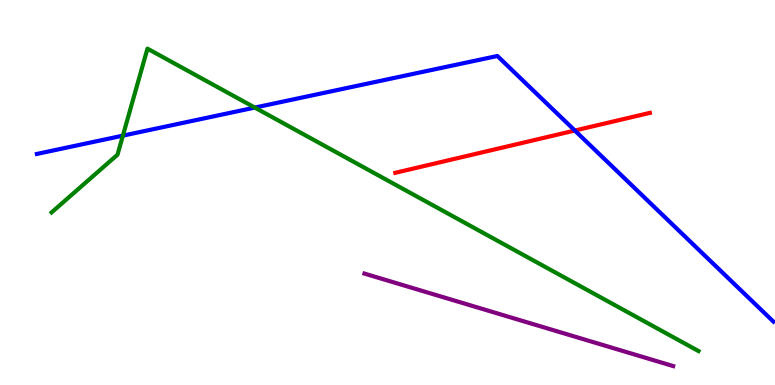[{'lines': ['blue', 'red'], 'intersections': [{'x': 7.42, 'y': 6.61}]}, {'lines': ['green', 'red'], 'intersections': []}, {'lines': ['purple', 'red'], 'intersections': []}, {'lines': ['blue', 'green'], 'intersections': [{'x': 1.59, 'y': 6.48}, {'x': 3.29, 'y': 7.21}]}, {'lines': ['blue', 'purple'], 'intersections': []}, {'lines': ['green', 'purple'], 'intersections': []}]